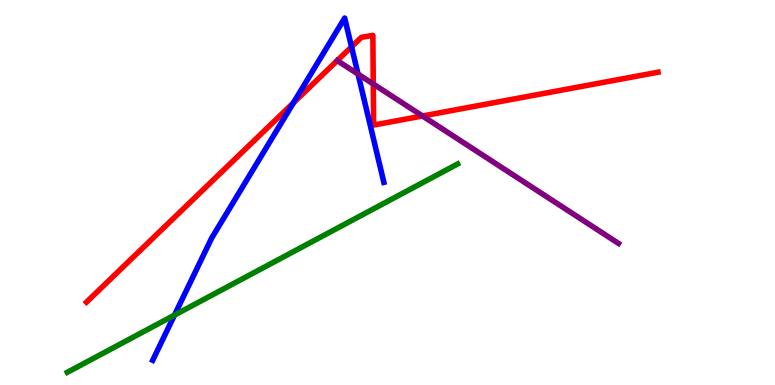[{'lines': ['blue', 'red'], 'intersections': [{'x': 3.79, 'y': 7.33}, {'x': 4.54, 'y': 8.78}]}, {'lines': ['green', 'red'], 'intersections': []}, {'lines': ['purple', 'red'], 'intersections': [{'x': 4.82, 'y': 7.82}, {'x': 5.45, 'y': 6.99}]}, {'lines': ['blue', 'green'], 'intersections': [{'x': 2.25, 'y': 1.82}]}, {'lines': ['blue', 'purple'], 'intersections': [{'x': 4.62, 'y': 8.08}]}, {'lines': ['green', 'purple'], 'intersections': []}]